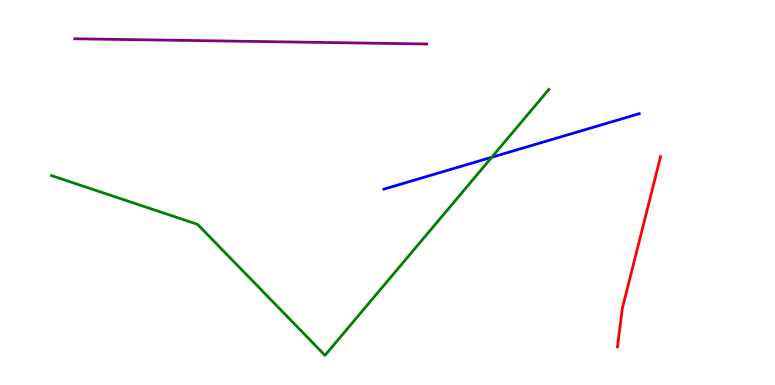[{'lines': ['blue', 'red'], 'intersections': []}, {'lines': ['green', 'red'], 'intersections': []}, {'lines': ['purple', 'red'], 'intersections': []}, {'lines': ['blue', 'green'], 'intersections': [{'x': 6.35, 'y': 5.92}]}, {'lines': ['blue', 'purple'], 'intersections': []}, {'lines': ['green', 'purple'], 'intersections': []}]